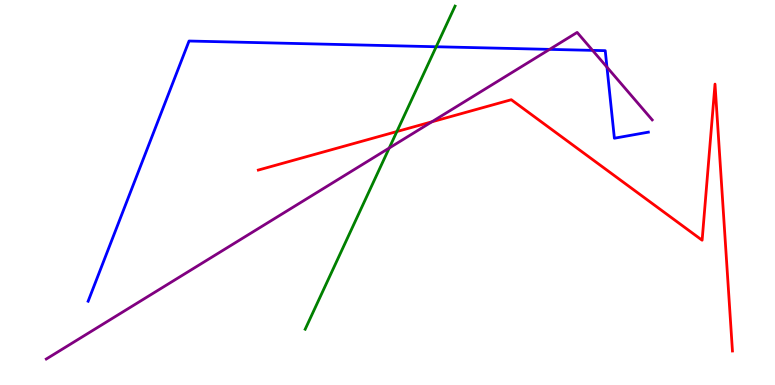[{'lines': ['blue', 'red'], 'intersections': []}, {'lines': ['green', 'red'], 'intersections': [{'x': 5.12, 'y': 6.58}]}, {'lines': ['purple', 'red'], 'intersections': [{'x': 5.57, 'y': 6.84}]}, {'lines': ['blue', 'green'], 'intersections': [{'x': 5.63, 'y': 8.79}]}, {'lines': ['blue', 'purple'], 'intersections': [{'x': 7.09, 'y': 8.72}, {'x': 7.65, 'y': 8.69}, {'x': 7.83, 'y': 8.26}]}, {'lines': ['green', 'purple'], 'intersections': [{'x': 5.02, 'y': 6.15}]}]